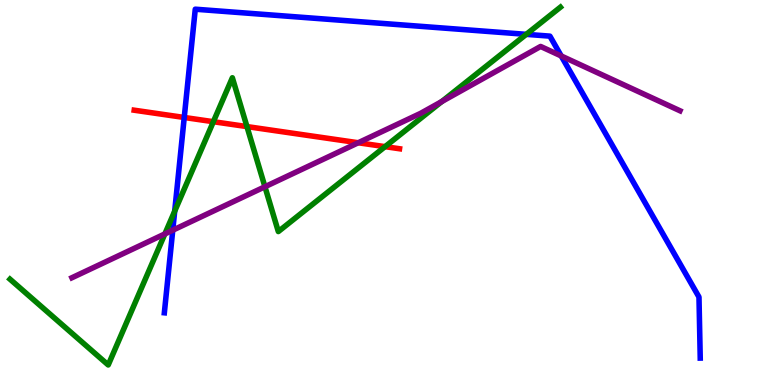[{'lines': ['blue', 'red'], 'intersections': [{'x': 2.38, 'y': 6.95}]}, {'lines': ['green', 'red'], 'intersections': [{'x': 2.75, 'y': 6.84}, {'x': 3.19, 'y': 6.71}, {'x': 4.97, 'y': 6.19}]}, {'lines': ['purple', 'red'], 'intersections': [{'x': 4.62, 'y': 6.29}]}, {'lines': ['blue', 'green'], 'intersections': [{'x': 2.25, 'y': 4.51}, {'x': 6.79, 'y': 9.11}]}, {'lines': ['blue', 'purple'], 'intersections': [{'x': 2.23, 'y': 4.02}, {'x': 7.24, 'y': 8.55}]}, {'lines': ['green', 'purple'], 'intersections': [{'x': 2.13, 'y': 3.92}, {'x': 3.42, 'y': 5.15}, {'x': 5.7, 'y': 7.36}]}]